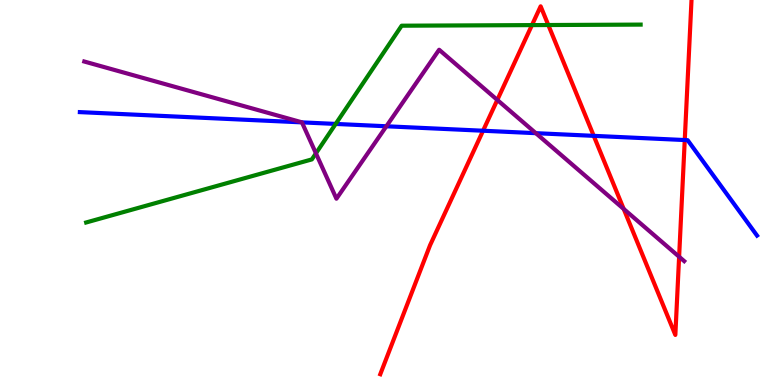[{'lines': ['blue', 'red'], 'intersections': [{'x': 6.23, 'y': 6.6}, {'x': 7.66, 'y': 6.47}, {'x': 8.84, 'y': 6.36}]}, {'lines': ['green', 'red'], 'intersections': [{'x': 6.86, 'y': 9.35}, {'x': 7.08, 'y': 9.35}]}, {'lines': ['purple', 'red'], 'intersections': [{'x': 6.42, 'y': 7.4}, {'x': 8.05, 'y': 4.57}, {'x': 8.76, 'y': 3.33}]}, {'lines': ['blue', 'green'], 'intersections': [{'x': 4.33, 'y': 6.78}]}, {'lines': ['blue', 'purple'], 'intersections': [{'x': 3.9, 'y': 6.82}, {'x': 4.99, 'y': 6.72}, {'x': 6.91, 'y': 6.54}]}, {'lines': ['green', 'purple'], 'intersections': [{'x': 4.08, 'y': 6.02}]}]